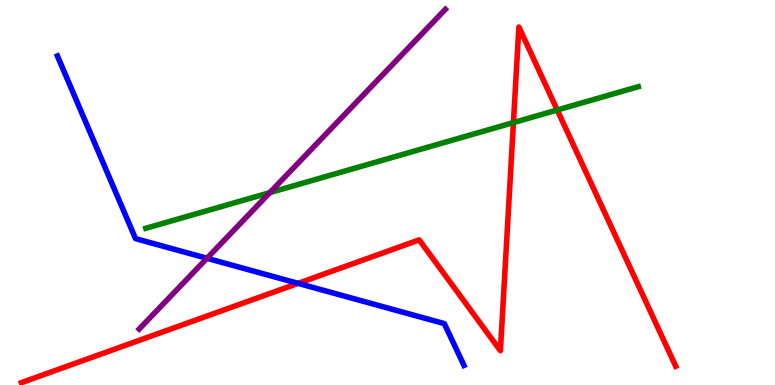[{'lines': ['blue', 'red'], 'intersections': [{'x': 3.85, 'y': 2.64}]}, {'lines': ['green', 'red'], 'intersections': [{'x': 6.62, 'y': 6.82}, {'x': 7.19, 'y': 7.14}]}, {'lines': ['purple', 'red'], 'intersections': []}, {'lines': ['blue', 'green'], 'intersections': []}, {'lines': ['blue', 'purple'], 'intersections': [{'x': 2.67, 'y': 3.29}]}, {'lines': ['green', 'purple'], 'intersections': [{'x': 3.48, 'y': 5.0}]}]